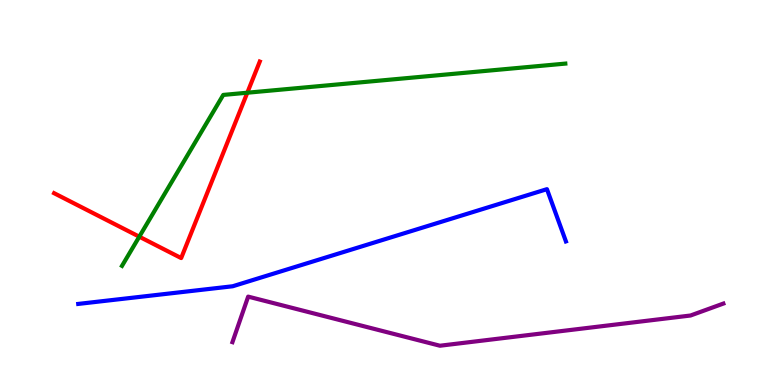[{'lines': ['blue', 'red'], 'intersections': []}, {'lines': ['green', 'red'], 'intersections': [{'x': 1.8, 'y': 3.85}, {'x': 3.19, 'y': 7.59}]}, {'lines': ['purple', 'red'], 'intersections': []}, {'lines': ['blue', 'green'], 'intersections': []}, {'lines': ['blue', 'purple'], 'intersections': []}, {'lines': ['green', 'purple'], 'intersections': []}]